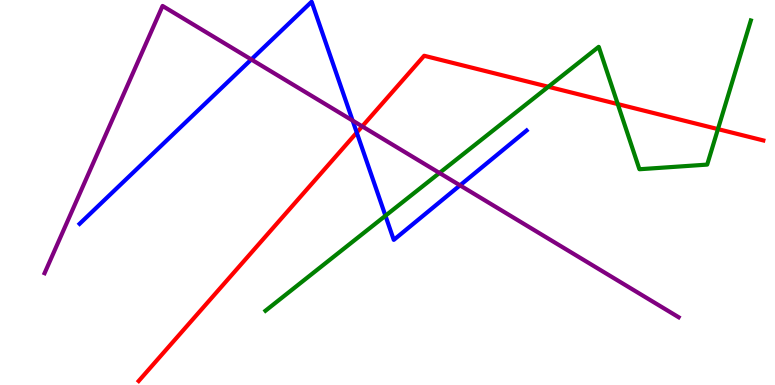[{'lines': ['blue', 'red'], 'intersections': [{'x': 4.6, 'y': 6.56}]}, {'lines': ['green', 'red'], 'intersections': [{'x': 7.08, 'y': 7.75}, {'x': 7.97, 'y': 7.3}, {'x': 9.26, 'y': 6.65}]}, {'lines': ['purple', 'red'], 'intersections': [{'x': 4.67, 'y': 6.72}]}, {'lines': ['blue', 'green'], 'intersections': [{'x': 4.97, 'y': 4.4}]}, {'lines': ['blue', 'purple'], 'intersections': [{'x': 3.24, 'y': 8.46}, {'x': 4.55, 'y': 6.87}, {'x': 5.94, 'y': 5.19}]}, {'lines': ['green', 'purple'], 'intersections': [{'x': 5.67, 'y': 5.51}]}]